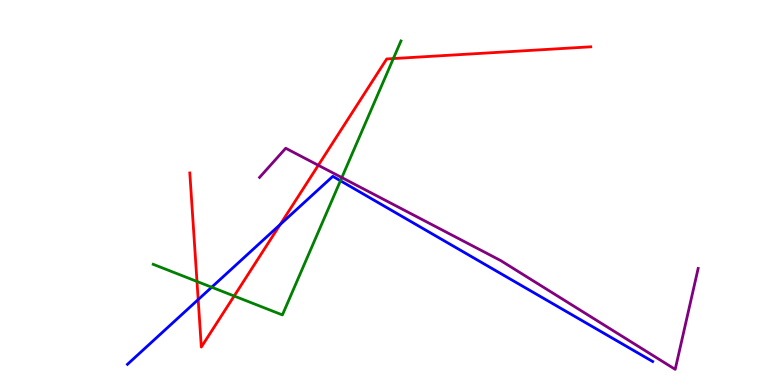[{'lines': ['blue', 'red'], 'intersections': [{'x': 2.56, 'y': 2.22}, {'x': 3.62, 'y': 4.17}]}, {'lines': ['green', 'red'], 'intersections': [{'x': 2.54, 'y': 2.69}, {'x': 3.02, 'y': 2.31}, {'x': 5.08, 'y': 8.48}]}, {'lines': ['purple', 'red'], 'intersections': [{'x': 4.11, 'y': 5.71}]}, {'lines': ['blue', 'green'], 'intersections': [{'x': 2.73, 'y': 2.54}, {'x': 4.39, 'y': 5.3}]}, {'lines': ['blue', 'purple'], 'intersections': []}, {'lines': ['green', 'purple'], 'intersections': [{'x': 4.41, 'y': 5.39}]}]